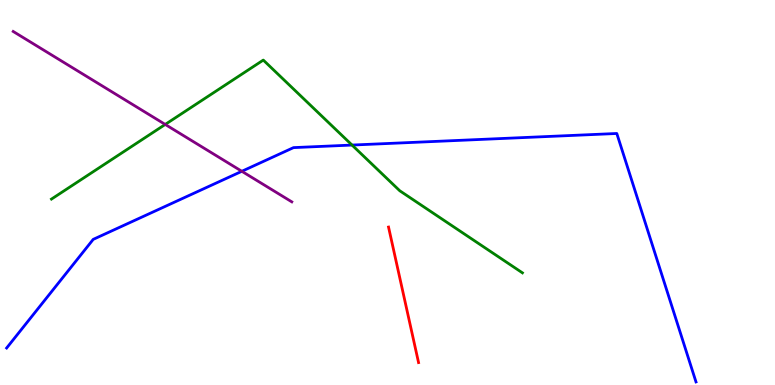[{'lines': ['blue', 'red'], 'intersections': []}, {'lines': ['green', 'red'], 'intersections': []}, {'lines': ['purple', 'red'], 'intersections': []}, {'lines': ['blue', 'green'], 'intersections': [{'x': 4.54, 'y': 6.23}]}, {'lines': ['blue', 'purple'], 'intersections': [{'x': 3.12, 'y': 5.55}]}, {'lines': ['green', 'purple'], 'intersections': [{'x': 2.13, 'y': 6.77}]}]